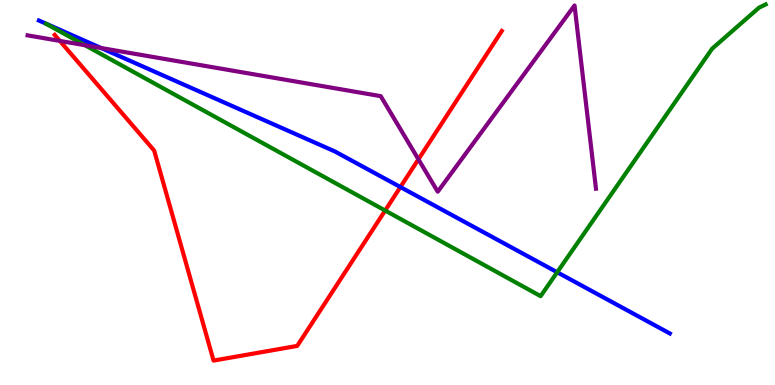[{'lines': ['blue', 'red'], 'intersections': [{'x': 5.17, 'y': 5.14}]}, {'lines': ['green', 'red'], 'intersections': [{'x': 4.97, 'y': 4.53}]}, {'lines': ['purple', 'red'], 'intersections': [{'x': 0.772, 'y': 8.94}, {'x': 5.4, 'y': 5.86}]}, {'lines': ['blue', 'green'], 'intersections': [{'x': 7.19, 'y': 2.93}]}, {'lines': ['blue', 'purple'], 'intersections': [{'x': 1.3, 'y': 8.75}]}, {'lines': ['green', 'purple'], 'intersections': [{'x': 1.1, 'y': 8.82}]}]